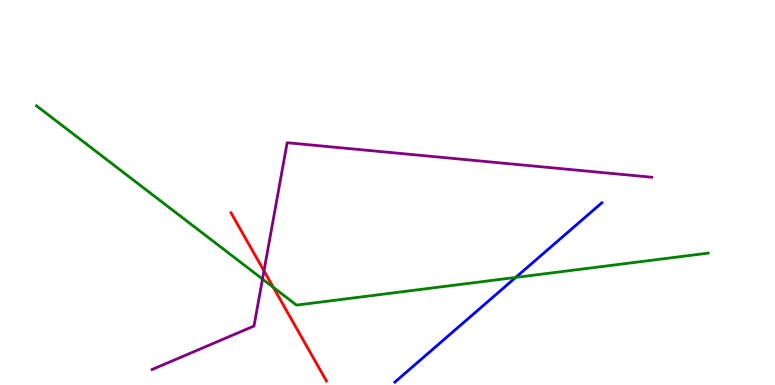[{'lines': ['blue', 'red'], 'intersections': []}, {'lines': ['green', 'red'], 'intersections': [{'x': 3.53, 'y': 2.54}]}, {'lines': ['purple', 'red'], 'intersections': [{'x': 3.41, 'y': 2.96}]}, {'lines': ['blue', 'green'], 'intersections': [{'x': 6.65, 'y': 2.79}]}, {'lines': ['blue', 'purple'], 'intersections': []}, {'lines': ['green', 'purple'], 'intersections': [{'x': 3.39, 'y': 2.75}]}]